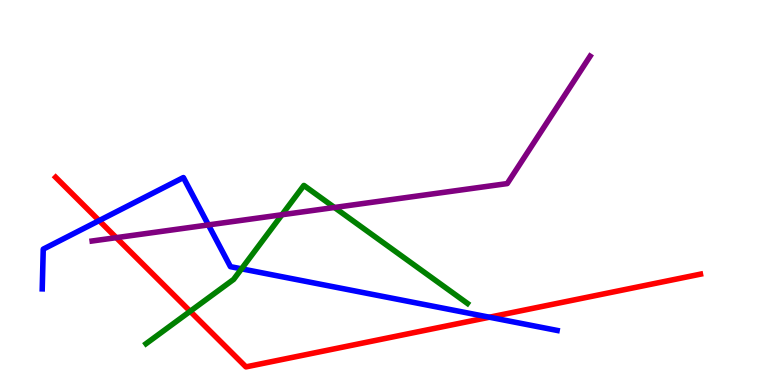[{'lines': ['blue', 'red'], 'intersections': [{'x': 1.28, 'y': 4.27}, {'x': 6.31, 'y': 1.76}]}, {'lines': ['green', 'red'], 'intersections': [{'x': 2.45, 'y': 1.91}]}, {'lines': ['purple', 'red'], 'intersections': [{'x': 1.5, 'y': 3.83}]}, {'lines': ['blue', 'green'], 'intersections': [{'x': 3.12, 'y': 3.02}]}, {'lines': ['blue', 'purple'], 'intersections': [{'x': 2.69, 'y': 4.16}]}, {'lines': ['green', 'purple'], 'intersections': [{'x': 3.64, 'y': 4.42}, {'x': 4.32, 'y': 4.61}]}]